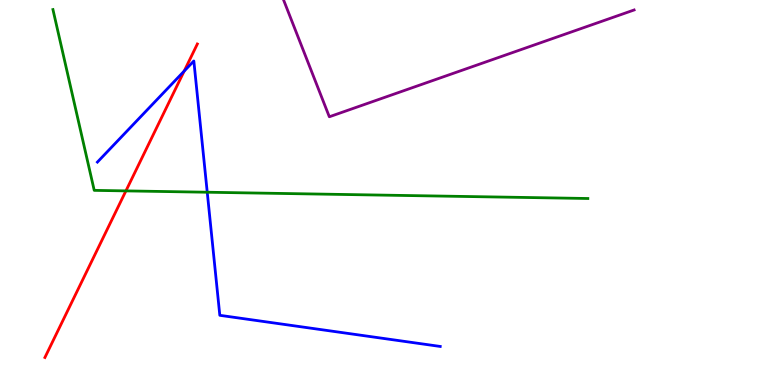[{'lines': ['blue', 'red'], 'intersections': [{'x': 2.38, 'y': 8.15}]}, {'lines': ['green', 'red'], 'intersections': [{'x': 1.62, 'y': 5.04}]}, {'lines': ['purple', 'red'], 'intersections': []}, {'lines': ['blue', 'green'], 'intersections': [{'x': 2.67, 'y': 5.01}]}, {'lines': ['blue', 'purple'], 'intersections': []}, {'lines': ['green', 'purple'], 'intersections': []}]